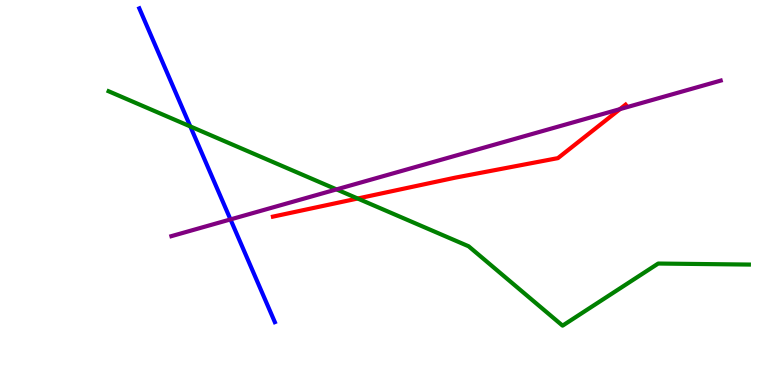[{'lines': ['blue', 'red'], 'intersections': []}, {'lines': ['green', 'red'], 'intersections': [{'x': 4.62, 'y': 4.84}]}, {'lines': ['purple', 'red'], 'intersections': [{'x': 8.0, 'y': 7.17}]}, {'lines': ['blue', 'green'], 'intersections': [{'x': 2.46, 'y': 6.72}]}, {'lines': ['blue', 'purple'], 'intersections': [{'x': 2.97, 'y': 4.3}]}, {'lines': ['green', 'purple'], 'intersections': [{'x': 4.34, 'y': 5.08}]}]